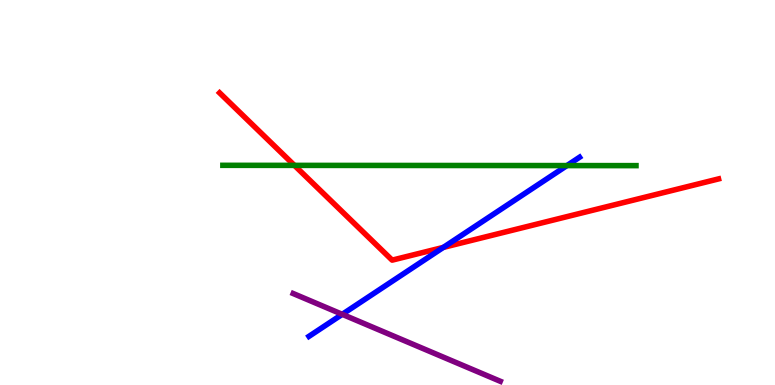[{'lines': ['blue', 'red'], 'intersections': [{'x': 5.72, 'y': 3.57}]}, {'lines': ['green', 'red'], 'intersections': [{'x': 3.8, 'y': 5.7}]}, {'lines': ['purple', 'red'], 'intersections': []}, {'lines': ['blue', 'green'], 'intersections': [{'x': 7.32, 'y': 5.7}]}, {'lines': ['blue', 'purple'], 'intersections': [{'x': 4.42, 'y': 1.84}]}, {'lines': ['green', 'purple'], 'intersections': []}]